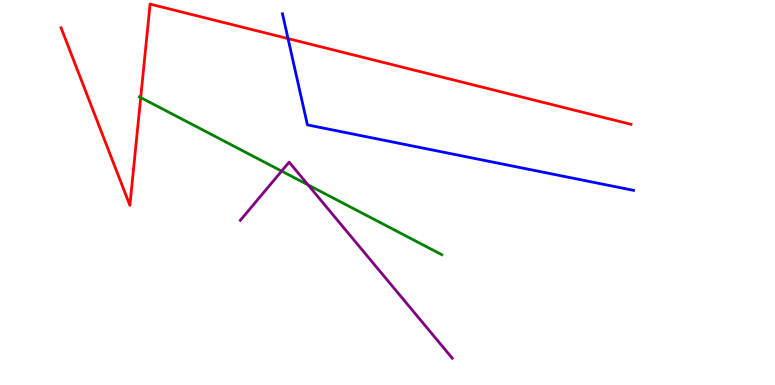[{'lines': ['blue', 'red'], 'intersections': [{'x': 3.72, 'y': 9.0}]}, {'lines': ['green', 'red'], 'intersections': [{'x': 1.82, 'y': 7.47}]}, {'lines': ['purple', 'red'], 'intersections': []}, {'lines': ['blue', 'green'], 'intersections': []}, {'lines': ['blue', 'purple'], 'intersections': []}, {'lines': ['green', 'purple'], 'intersections': [{'x': 3.63, 'y': 5.56}, {'x': 3.97, 'y': 5.2}]}]